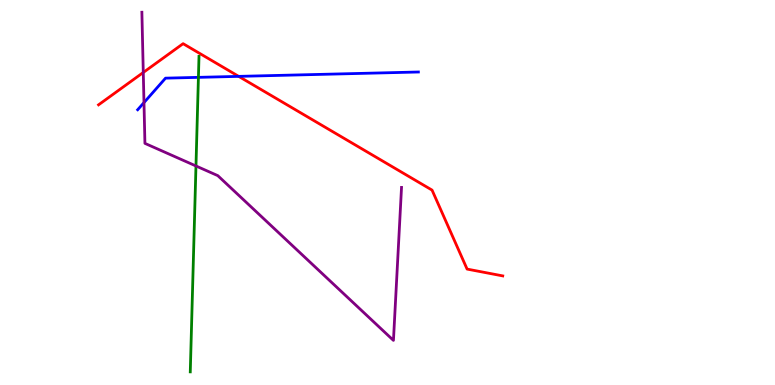[{'lines': ['blue', 'red'], 'intersections': [{'x': 3.08, 'y': 8.02}]}, {'lines': ['green', 'red'], 'intersections': []}, {'lines': ['purple', 'red'], 'intersections': [{'x': 1.85, 'y': 8.12}]}, {'lines': ['blue', 'green'], 'intersections': [{'x': 2.56, 'y': 7.99}]}, {'lines': ['blue', 'purple'], 'intersections': [{'x': 1.86, 'y': 7.34}]}, {'lines': ['green', 'purple'], 'intersections': [{'x': 2.53, 'y': 5.69}]}]